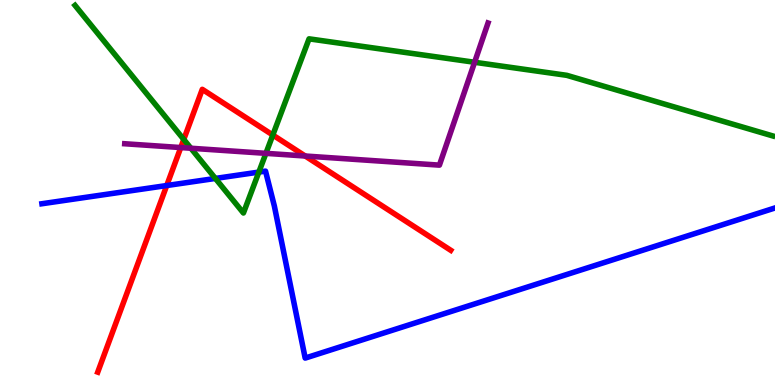[{'lines': ['blue', 'red'], 'intersections': [{'x': 2.15, 'y': 5.18}]}, {'lines': ['green', 'red'], 'intersections': [{'x': 2.37, 'y': 6.38}, {'x': 3.52, 'y': 6.49}]}, {'lines': ['purple', 'red'], 'intersections': [{'x': 2.33, 'y': 6.17}, {'x': 3.94, 'y': 5.95}]}, {'lines': ['blue', 'green'], 'intersections': [{'x': 2.78, 'y': 5.37}, {'x': 3.34, 'y': 5.53}]}, {'lines': ['blue', 'purple'], 'intersections': []}, {'lines': ['green', 'purple'], 'intersections': [{'x': 2.46, 'y': 6.15}, {'x': 3.43, 'y': 6.02}, {'x': 6.12, 'y': 8.38}]}]